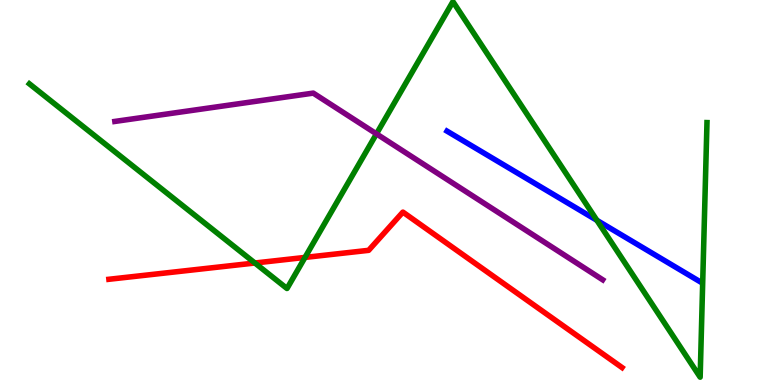[{'lines': ['blue', 'red'], 'intersections': []}, {'lines': ['green', 'red'], 'intersections': [{'x': 3.29, 'y': 3.17}, {'x': 3.94, 'y': 3.31}]}, {'lines': ['purple', 'red'], 'intersections': []}, {'lines': ['blue', 'green'], 'intersections': [{'x': 7.7, 'y': 4.28}]}, {'lines': ['blue', 'purple'], 'intersections': []}, {'lines': ['green', 'purple'], 'intersections': [{'x': 4.86, 'y': 6.52}]}]